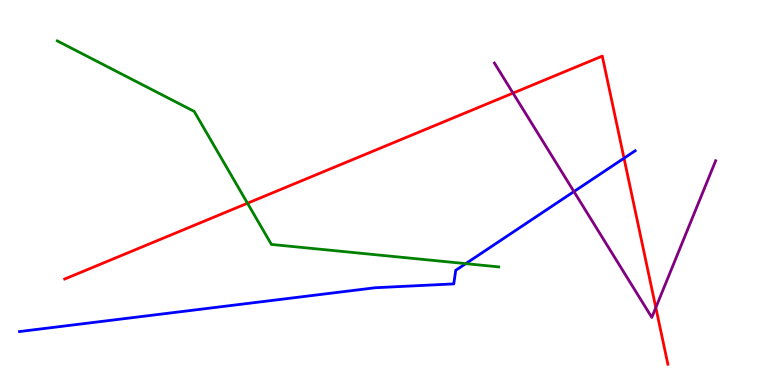[{'lines': ['blue', 'red'], 'intersections': [{'x': 8.05, 'y': 5.89}]}, {'lines': ['green', 'red'], 'intersections': [{'x': 3.19, 'y': 4.72}]}, {'lines': ['purple', 'red'], 'intersections': [{'x': 6.62, 'y': 7.58}, {'x': 8.46, 'y': 2.01}]}, {'lines': ['blue', 'green'], 'intersections': [{'x': 6.01, 'y': 3.15}]}, {'lines': ['blue', 'purple'], 'intersections': [{'x': 7.41, 'y': 5.02}]}, {'lines': ['green', 'purple'], 'intersections': []}]